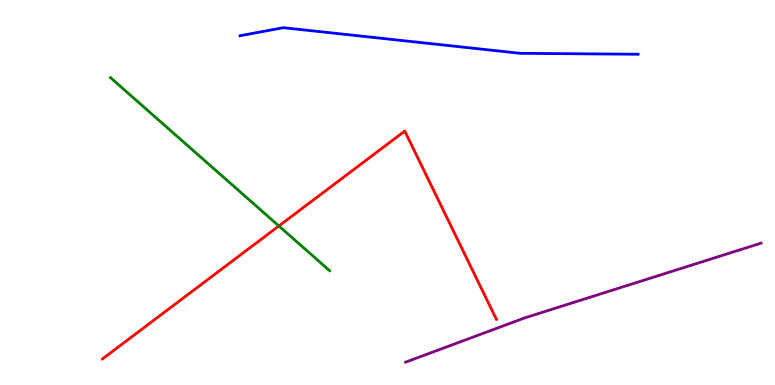[{'lines': ['blue', 'red'], 'intersections': []}, {'lines': ['green', 'red'], 'intersections': [{'x': 3.6, 'y': 4.13}]}, {'lines': ['purple', 'red'], 'intersections': []}, {'lines': ['blue', 'green'], 'intersections': []}, {'lines': ['blue', 'purple'], 'intersections': []}, {'lines': ['green', 'purple'], 'intersections': []}]